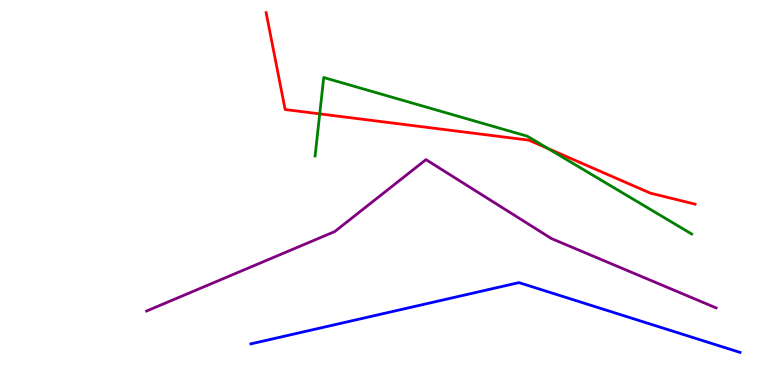[{'lines': ['blue', 'red'], 'intersections': []}, {'lines': ['green', 'red'], 'intersections': [{'x': 4.13, 'y': 7.04}, {'x': 7.07, 'y': 6.14}]}, {'lines': ['purple', 'red'], 'intersections': []}, {'lines': ['blue', 'green'], 'intersections': []}, {'lines': ['blue', 'purple'], 'intersections': []}, {'lines': ['green', 'purple'], 'intersections': []}]